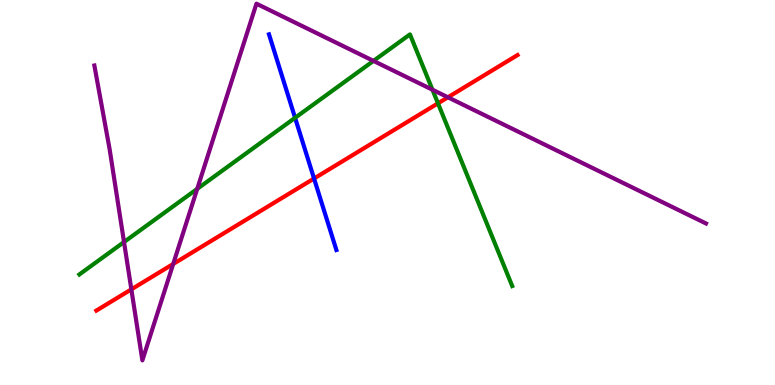[{'lines': ['blue', 'red'], 'intersections': [{'x': 4.05, 'y': 5.36}]}, {'lines': ['green', 'red'], 'intersections': [{'x': 5.65, 'y': 7.32}]}, {'lines': ['purple', 'red'], 'intersections': [{'x': 1.69, 'y': 2.48}, {'x': 2.23, 'y': 3.14}, {'x': 5.78, 'y': 7.47}]}, {'lines': ['blue', 'green'], 'intersections': [{'x': 3.81, 'y': 6.94}]}, {'lines': ['blue', 'purple'], 'intersections': []}, {'lines': ['green', 'purple'], 'intersections': [{'x': 1.6, 'y': 3.71}, {'x': 2.54, 'y': 5.09}, {'x': 4.82, 'y': 8.42}, {'x': 5.58, 'y': 7.67}]}]